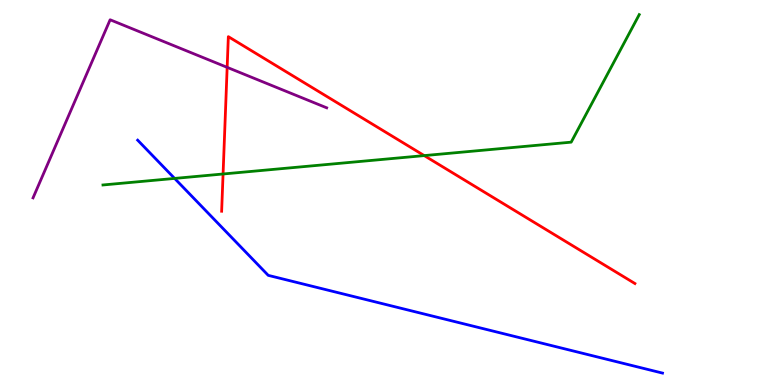[{'lines': ['blue', 'red'], 'intersections': []}, {'lines': ['green', 'red'], 'intersections': [{'x': 2.88, 'y': 5.48}, {'x': 5.47, 'y': 5.96}]}, {'lines': ['purple', 'red'], 'intersections': [{'x': 2.93, 'y': 8.25}]}, {'lines': ['blue', 'green'], 'intersections': [{'x': 2.25, 'y': 5.37}]}, {'lines': ['blue', 'purple'], 'intersections': []}, {'lines': ['green', 'purple'], 'intersections': []}]